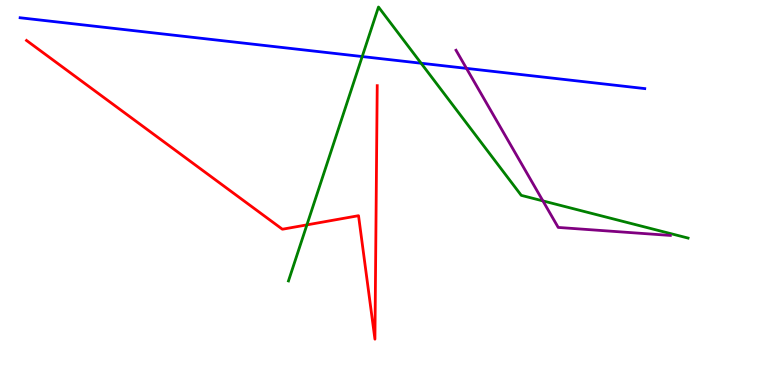[{'lines': ['blue', 'red'], 'intersections': []}, {'lines': ['green', 'red'], 'intersections': [{'x': 3.96, 'y': 4.16}]}, {'lines': ['purple', 'red'], 'intersections': []}, {'lines': ['blue', 'green'], 'intersections': [{'x': 4.67, 'y': 8.53}, {'x': 5.43, 'y': 8.36}]}, {'lines': ['blue', 'purple'], 'intersections': [{'x': 6.02, 'y': 8.22}]}, {'lines': ['green', 'purple'], 'intersections': [{'x': 7.01, 'y': 4.78}]}]